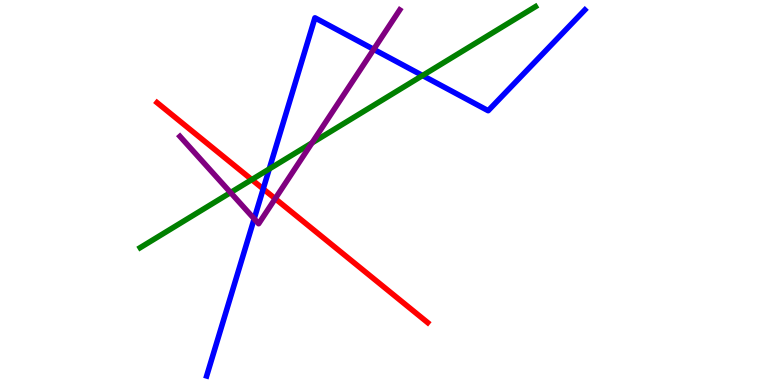[{'lines': ['blue', 'red'], 'intersections': [{'x': 3.4, 'y': 5.09}]}, {'lines': ['green', 'red'], 'intersections': [{'x': 3.25, 'y': 5.33}]}, {'lines': ['purple', 'red'], 'intersections': [{'x': 3.55, 'y': 4.84}]}, {'lines': ['blue', 'green'], 'intersections': [{'x': 3.47, 'y': 5.61}, {'x': 5.45, 'y': 8.04}]}, {'lines': ['blue', 'purple'], 'intersections': [{'x': 3.28, 'y': 4.32}, {'x': 4.82, 'y': 8.72}]}, {'lines': ['green', 'purple'], 'intersections': [{'x': 2.97, 'y': 5.0}, {'x': 4.03, 'y': 6.29}]}]